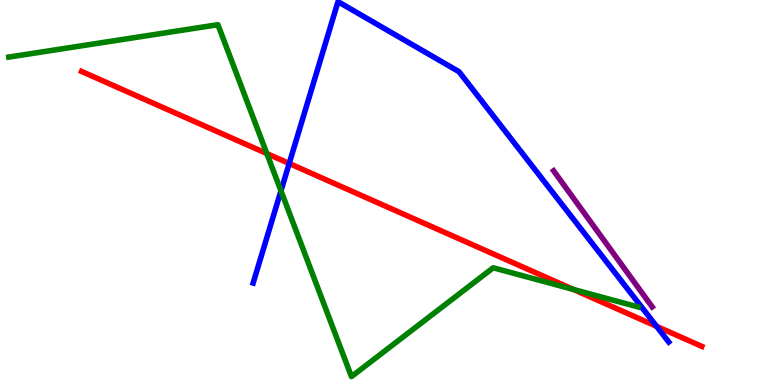[{'lines': ['blue', 'red'], 'intersections': [{'x': 3.73, 'y': 5.75}, {'x': 8.47, 'y': 1.52}]}, {'lines': ['green', 'red'], 'intersections': [{'x': 3.44, 'y': 6.01}, {'x': 7.4, 'y': 2.48}]}, {'lines': ['purple', 'red'], 'intersections': []}, {'lines': ['blue', 'green'], 'intersections': [{'x': 3.63, 'y': 5.04}]}, {'lines': ['blue', 'purple'], 'intersections': []}, {'lines': ['green', 'purple'], 'intersections': []}]